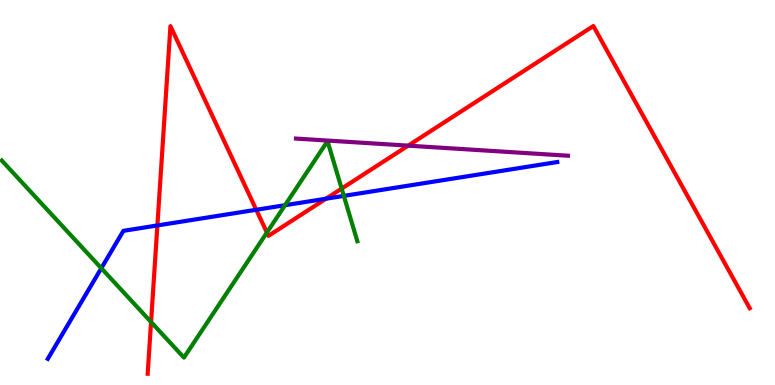[{'lines': ['blue', 'red'], 'intersections': [{'x': 2.03, 'y': 4.14}, {'x': 3.31, 'y': 4.55}, {'x': 4.21, 'y': 4.84}]}, {'lines': ['green', 'red'], 'intersections': [{'x': 1.95, 'y': 1.64}, {'x': 3.44, 'y': 3.96}, {'x': 4.41, 'y': 5.1}]}, {'lines': ['purple', 'red'], 'intersections': [{'x': 5.27, 'y': 6.22}]}, {'lines': ['blue', 'green'], 'intersections': [{'x': 1.31, 'y': 3.03}, {'x': 3.68, 'y': 4.67}, {'x': 4.44, 'y': 4.91}]}, {'lines': ['blue', 'purple'], 'intersections': []}, {'lines': ['green', 'purple'], 'intersections': []}]